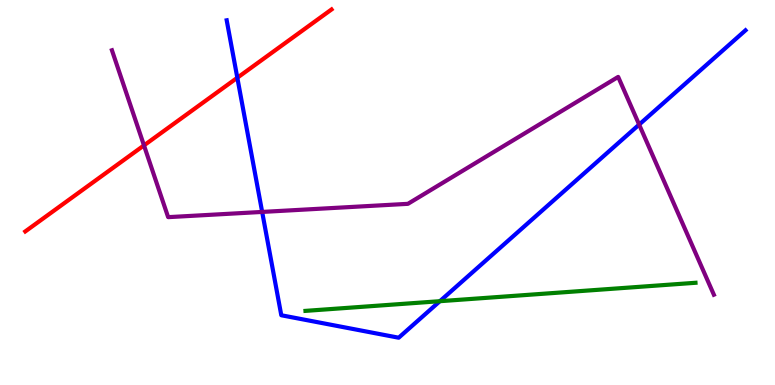[{'lines': ['blue', 'red'], 'intersections': [{'x': 3.06, 'y': 7.98}]}, {'lines': ['green', 'red'], 'intersections': []}, {'lines': ['purple', 'red'], 'intersections': [{'x': 1.86, 'y': 6.22}]}, {'lines': ['blue', 'green'], 'intersections': [{'x': 5.68, 'y': 2.18}]}, {'lines': ['blue', 'purple'], 'intersections': [{'x': 3.38, 'y': 4.5}, {'x': 8.25, 'y': 6.76}]}, {'lines': ['green', 'purple'], 'intersections': []}]